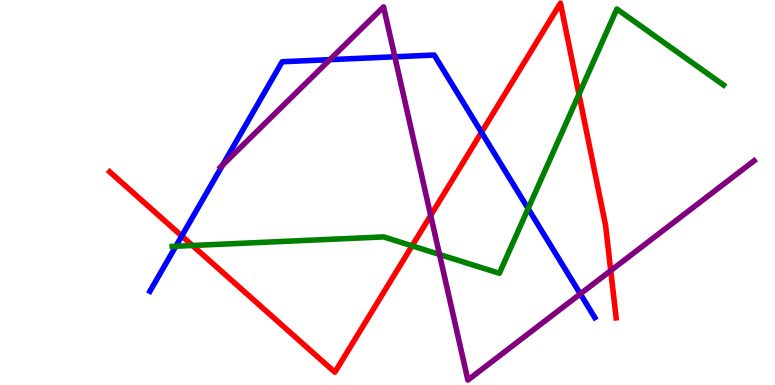[{'lines': ['blue', 'red'], 'intersections': [{'x': 2.35, 'y': 3.87}, {'x': 6.21, 'y': 6.56}]}, {'lines': ['green', 'red'], 'intersections': [{'x': 2.48, 'y': 3.62}, {'x': 5.32, 'y': 3.61}, {'x': 7.47, 'y': 7.55}]}, {'lines': ['purple', 'red'], 'intersections': [{'x': 5.56, 'y': 4.4}, {'x': 7.88, 'y': 2.97}]}, {'lines': ['blue', 'green'], 'intersections': [{'x': 2.27, 'y': 3.6}, {'x': 6.81, 'y': 4.58}]}, {'lines': ['blue', 'purple'], 'intersections': [{'x': 2.87, 'y': 5.71}, {'x': 4.26, 'y': 8.45}, {'x': 5.09, 'y': 8.53}, {'x': 7.49, 'y': 2.37}]}, {'lines': ['green', 'purple'], 'intersections': [{'x': 5.67, 'y': 3.39}]}]